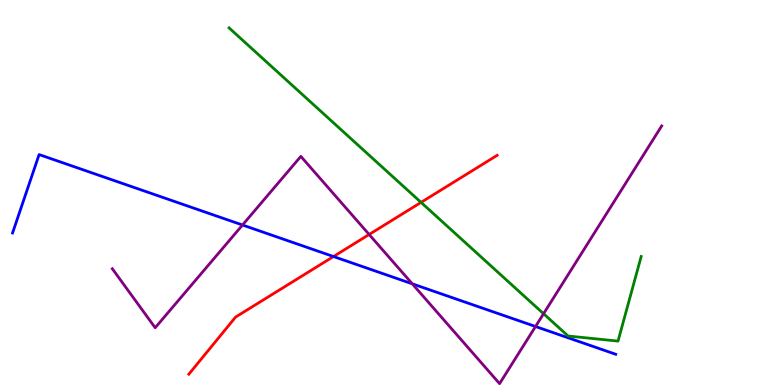[{'lines': ['blue', 'red'], 'intersections': [{'x': 4.3, 'y': 3.34}]}, {'lines': ['green', 'red'], 'intersections': [{'x': 5.43, 'y': 4.74}]}, {'lines': ['purple', 'red'], 'intersections': [{'x': 4.76, 'y': 3.91}]}, {'lines': ['blue', 'green'], 'intersections': []}, {'lines': ['blue', 'purple'], 'intersections': [{'x': 3.13, 'y': 4.16}, {'x': 5.32, 'y': 2.63}, {'x': 6.91, 'y': 1.52}]}, {'lines': ['green', 'purple'], 'intersections': [{'x': 7.01, 'y': 1.85}]}]